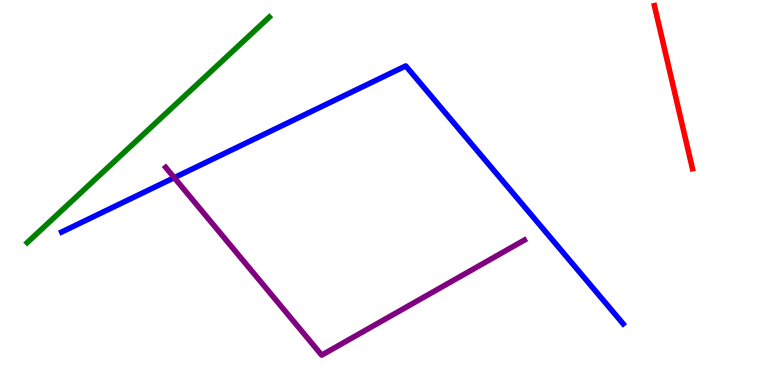[{'lines': ['blue', 'red'], 'intersections': []}, {'lines': ['green', 'red'], 'intersections': []}, {'lines': ['purple', 'red'], 'intersections': []}, {'lines': ['blue', 'green'], 'intersections': []}, {'lines': ['blue', 'purple'], 'intersections': [{'x': 2.25, 'y': 5.38}]}, {'lines': ['green', 'purple'], 'intersections': []}]